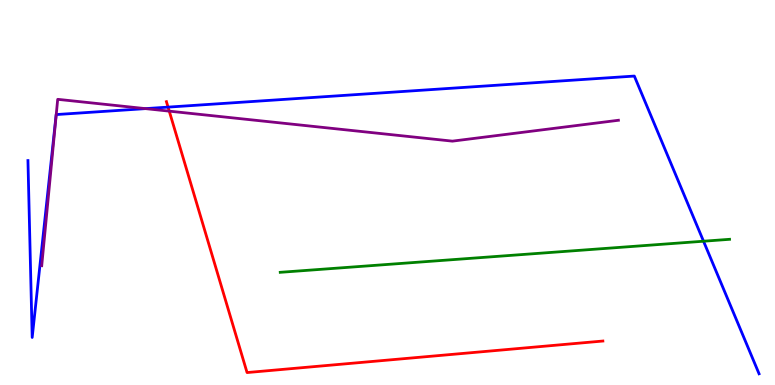[{'lines': ['blue', 'red'], 'intersections': [{'x': 2.17, 'y': 7.22}]}, {'lines': ['green', 'red'], 'intersections': []}, {'lines': ['purple', 'red'], 'intersections': [{'x': 2.18, 'y': 7.11}]}, {'lines': ['blue', 'green'], 'intersections': [{'x': 9.08, 'y': 3.73}]}, {'lines': ['blue', 'purple'], 'intersections': [{'x': 0.726, 'y': 7.02}, {'x': 1.88, 'y': 7.18}]}, {'lines': ['green', 'purple'], 'intersections': []}]